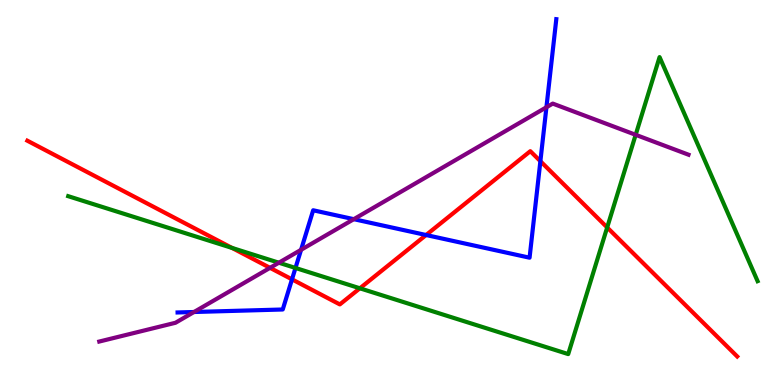[{'lines': ['blue', 'red'], 'intersections': [{'x': 3.77, 'y': 2.74}, {'x': 5.5, 'y': 3.9}, {'x': 6.97, 'y': 5.81}]}, {'lines': ['green', 'red'], 'intersections': [{'x': 2.99, 'y': 3.56}, {'x': 4.64, 'y': 2.51}, {'x': 7.83, 'y': 4.09}]}, {'lines': ['purple', 'red'], 'intersections': [{'x': 3.48, 'y': 3.04}]}, {'lines': ['blue', 'green'], 'intersections': [{'x': 3.81, 'y': 3.04}]}, {'lines': ['blue', 'purple'], 'intersections': [{'x': 2.5, 'y': 1.9}, {'x': 3.88, 'y': 3.51}, {'x': 4.57, 'y': 4.31}, {'x': 7.05, 'y': 7.21}]}, {'lines': ['green', 'purple'], 'intersections': [{'x': 3.6, 'y': 3.18}, {'x': 8.2, 'y': 6.5}]}]